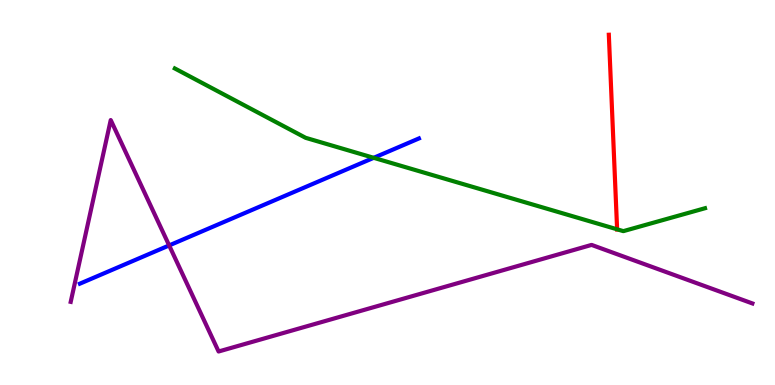[{'lines': ['blue', 'red'], 'intersections': []}, {'lines': ['green', 'red'], 'intersections': [{'x': 7.96, 'y': 4.04}]}, {'lines': ['purple', 'red'], 'intersections': []}, {'lines': ['blue', 'green'], 'intersections': [{'x': 4.82, 'y': 5.9}]}, {'lines': ['blue', 'purple'], 'intersections': [{'x': 2.18, 'y': 3.63}]}, {'lines': ['green', 'purple'], 'intersections': []}]